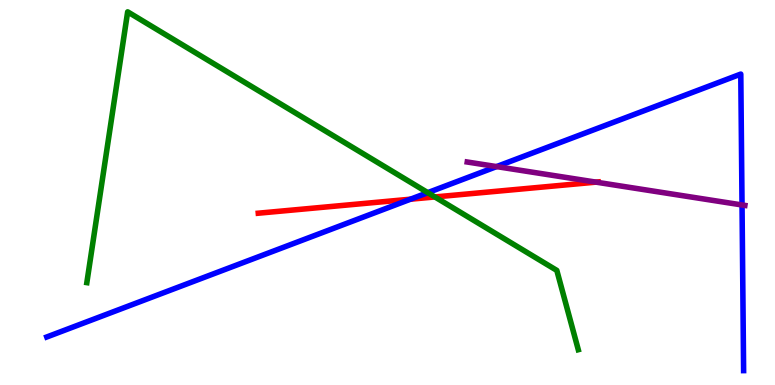[{'lines': ['blue', 'red'], 'intersections': [{'x': 5.3, 'y': 4.83}]}, {'lines': ['green', 'red'], 'intersections': [{'x': 5.61, 'y': 4.88}]}, {'lines': ['purple', 'red'], 'intersections': [{'x': 7.69, 'y': 5.27}]}, {'lines': ['blue', 'green'], 'intersections': [{'x': 5.52, 'y': 5.0}]}, {'lines': ['blue', 'purple'], 'intersections': [{'x': 6.41, 'y': 5.67}, {'x': 9.57, 'y': 4.68}]}, {'lines': ['green', 'purple'], 'intersections': []}]